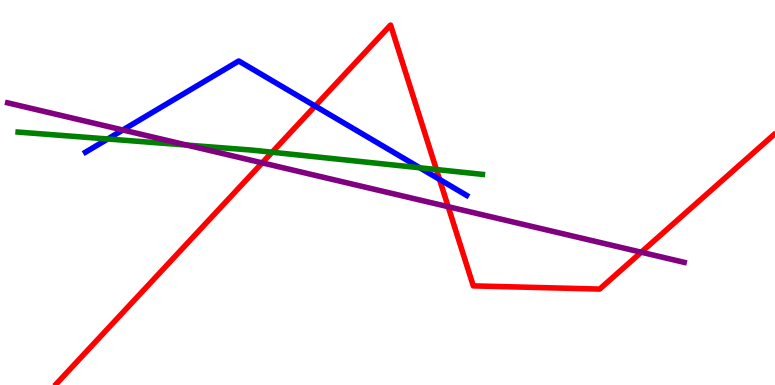[{'lines': ['blue', 'red'], 'intersections': [{'x': 4.07, 'y': 7.25}, {'x': 5.67, 'y': 5.34}]}, {'lines': ['green', 'red'], 'intersections': [{'x': 3.51, 'y': 6.05}, {'x': 5.63, 'y': 5.6}]}, {'lines': ['purple', 'red'], 'intersections': [{'x': 3.38, 'y': 5.77}, {'x': 5.78, 'y': 4.63}, {'x': 8.27, 'y': 3.45}]}, {'lines': ['blue', 'green'], 'intersections': [{'x': 1.39, 'y': 6.39}, {'x': 5.42, 'y': 5.64}]}, {'lines': ['blue', 'purple'], 'intersections': [{'x': 1.58, 'y': 6.62}]}, {'lines': ['green', 'purple'], 'intersections': [{'x': 2.41, 'y': 6.23}]}]